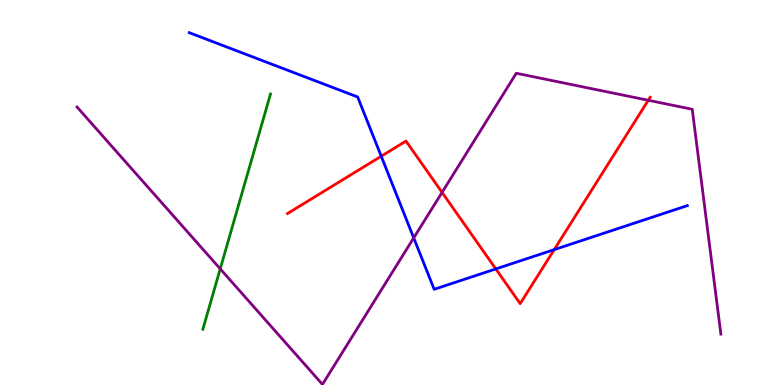[{'lines': ['blue', 'red'], 'intersections': [{'x': 4.92, 'y': 5.94}, {'x': 6.4, 'y': 3.01}, {'x': 7.15, 'y': 3.52}]}, {'lines': ['green', 'red'], 'intersections': []}, {'lines': ['purple', 'red'], 'intersections': [{'x': 5.7, 'y': 5.0}, {'x': 8.36, 'y': 7.4}]}, {'lines': ['blue', 'green'], 'intersections': []}, {'lines': ['blue', 'purple'], 'intersections': [{'x': 5.34, 'y': 3.82}]}, {'lines': ['green', 'purple'], 'intersections': [{'x': 2.84, 'y': 3.02}]}]